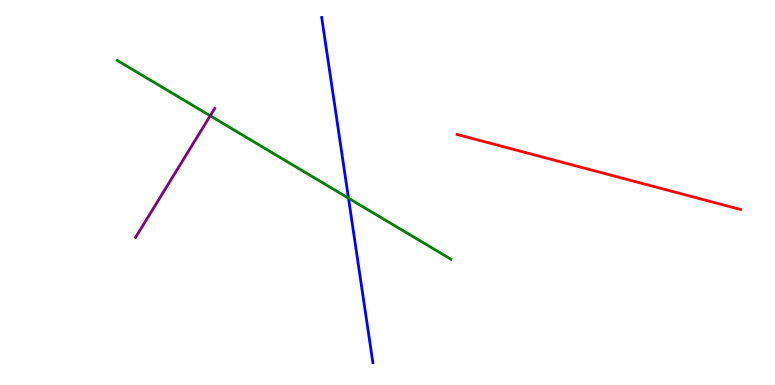[{'lines': ['blue', 'red'], 'intersections': []}, {'lines': ['green', 'red'], 'intersections': []}, {'lines': ['purple', 'red'], 'intersections': []}, {'lines': ['blue', 'green'], 'intersections': [{'x': 4.5, 'y': 4.85}]}, {'lines': ['blue', 'purple'], 'intersections': []}, {'lines': ['green', 'purple'], 'intersections': [{'x': 2.71, 'y': 6.99}]}]